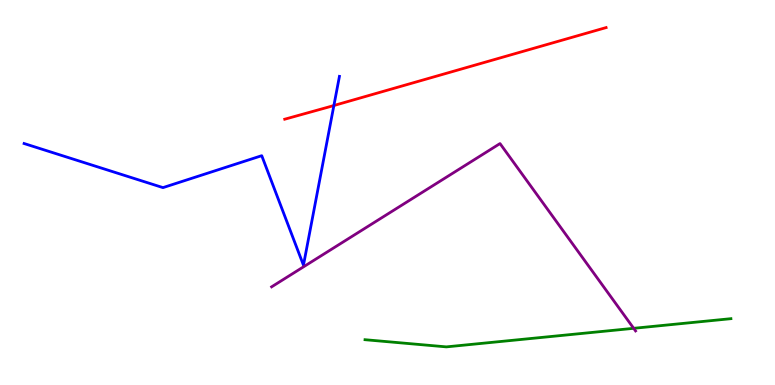[{'lines': ['blue', 'red'], 'intersections': [{'x': 4.31, 'y': 7.26}]}, {'lines': ['green', 'red'], 'intersections': []}, {'lines': ['purple', 'red'], 'intersections': []}, {'lines': ['blue', 'green'], 'intersections': []}, {'lines': ['blue', 'purple'], 'intersections': []}, {'lines': ['green', 'purple'], 'intersections': [{'x': 8.18, 'y': 1.47}]}]